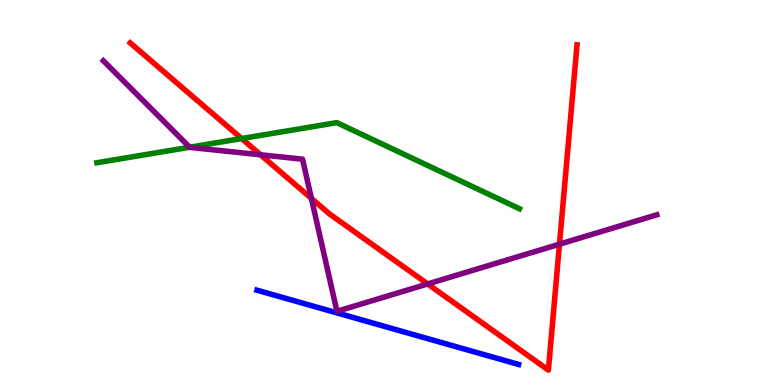[{'lines': ['blue', 'red'], 'intersections': []}, {'lines': ['green', 'red'], 'intersections': [{'x': 3.12, 'y': 6.4}]}, {'lines': ['purple', 'red'], 'intersections': [{'x': 3.36, 'y': 5.98}, {'x': 4.02, 'y': 4.85}, {'x': 5.52, 'y': 2.62}, {'x': 7.22, 'y': 3.66}]}, {'lines': ['blue', 'green'], 'intersections': []}, {'lines': ['blue', 'purple'], 'intersections': []}, {'lines': ['green', 'purple'], 'intersections': [{'x': 2.45, 'y': 6.18}]}]